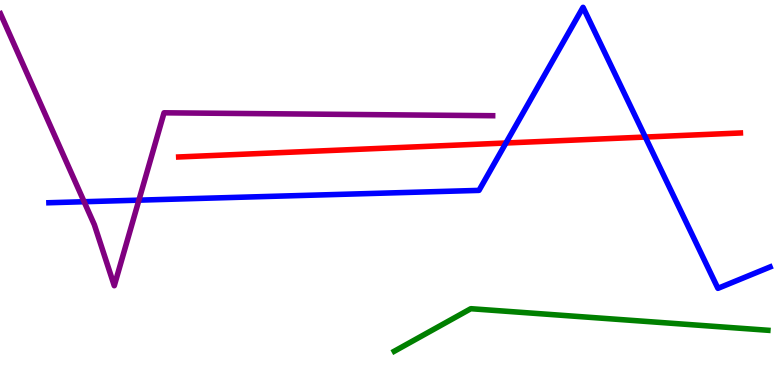[{'lines': ['blue', 'red'], 'intersections': [{'x': 6.53, 'y': 6.29}, {'x': 8.33, 'y': 6.44}]}, {'lines': ['green', 'red'], 'intersections': []}, {'lines': ['purple', 'red'], 'intersections': []}, {'lines': ['blue', 'green'], 'intersections': []}, {'lines': ['blue', 'purple'], 'intersections': [{'x': 1.09, 'y': 4.76}, {'x': 1.79, 'y': 4.8}]}, {'lines': ['green', 'purple'], 'intersections': []}]